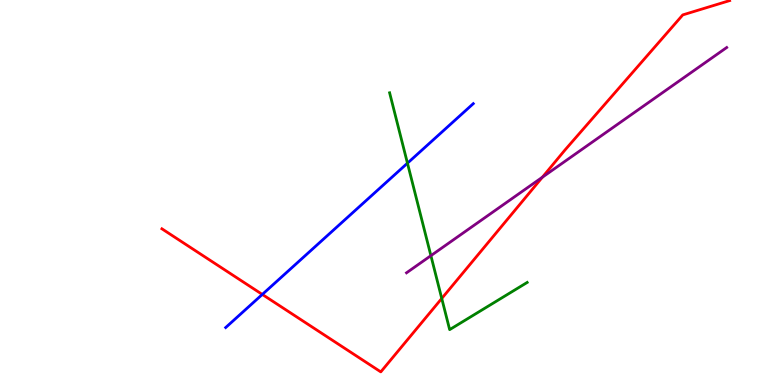[{'lines': ['blue', 'red'], 'intersections': [{'x': 3.38, 'y': 2.35}]}, {'lines': ['green', 'red'], 'intersections': [{'x': 5.7, 'y': 2.25}]}, {'lines': ['purple', 'red'], 'intersections': [{'x': 7.0, 'y': 5.4}]}, {'lines': ['blue', 'green'], 'intersections': [{'x': 5.26, 'y': 5.76}]}, {'lines': ['blue', 'purple'], 'intersections': []}, {'lines': ['green', 'purple'], 'intersections': [{'x': 5.56, 'y': 3.36}]}]